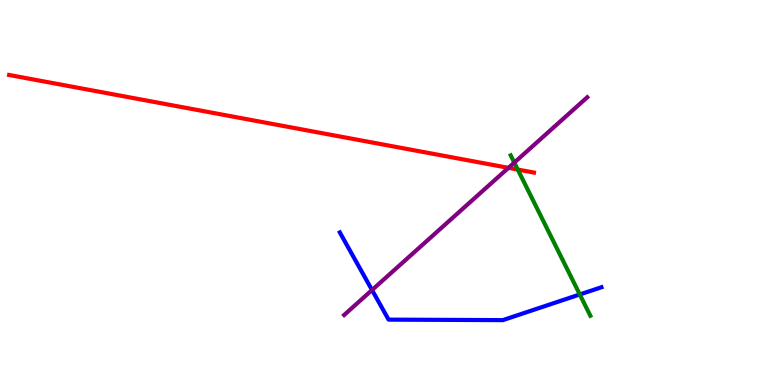[{'lines': ['blue', 'red'], 'intersections': []}, {'lines': ['green', 'red'], 'intersections': [{'x': 6.68, 'y': 5.6}]}, {'lines': ['purple', 'red'], 'intersections': [{'x': 6.56, 'y': 5.64}]}, {'lines': ['blue', 'green'], 'intersections': [{'x': 7.48, 'y': 2.35}]}, {'lines': ['blue', 'purple'], 'intersections': [{'x': 4.8, 'y': 2.47}]}, {'lines': ['green', 'purple'], 'intersections': [{'x': 6.64, 'y': 5.78}]}]